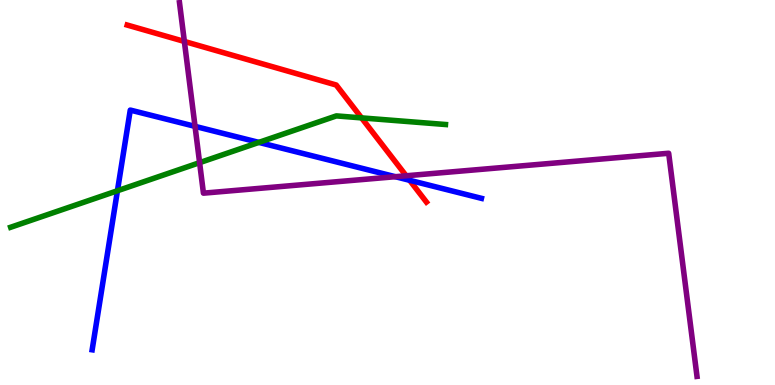[{'lines': ['blue', 'red'], 'intersections': [{'x': 5.29, 'y': 5.32}]}, {'lines': ['green', 'red'], 'intersections': [{'x': 4.67, 'y': 6.94}]}, {'lines': ['purple', 'red'], 'intersections': [{'x': 2.38, 'y': 8.92}, {'x': 5.24, 'y': 5.43}]}, {'lines': ['blue', 'green'], 'intersections': [{'x': 1.52, 'y': 5.05}, {'x': 3.34, 'y': 6.3}]}, {'lines': ['blue', 'purple'], 'intersections': [{'x': 2.52, 'y': 6.72}, {'x': 5.1, 'y': 5.41}]}, {'lines': ['green', 'purple'], 'intersections': [{'x': 2.58, 'y': 5.78}]}]